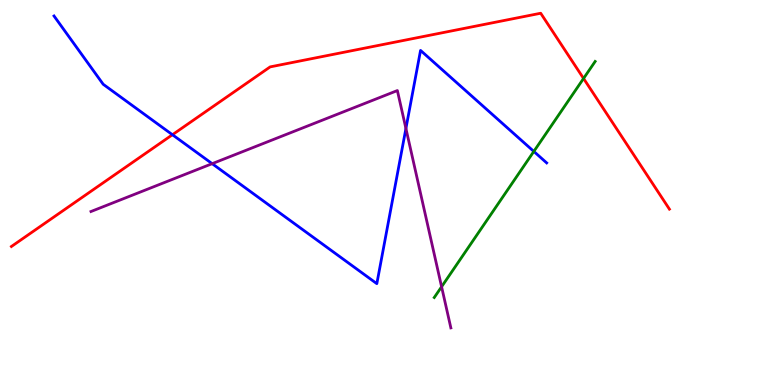[{'lines': ['blue', 'red'], 'intersections': [{'x': 2.22, 'y': 6.5}]}, {'lines': ['green', 'red'], 'intersections': [{'x': 7.53, 'y': 7.96}]}, {'lines': ['purple', 'red'], 'intersections': []}, {'lines': ['blue', 'green'], 'intersections': [{'x': 6.89, 'y': 6.07}]}, {'lines': ['blue', 'purple'], 'intersections': [{'x': 2.74, 'y': 5.75}, {'x': 5.24, 'y': 6.66}]}, {'lines': ['green', 'purple'], 'intersections': [{'x': 5.7, 'y': 2.55}]}]